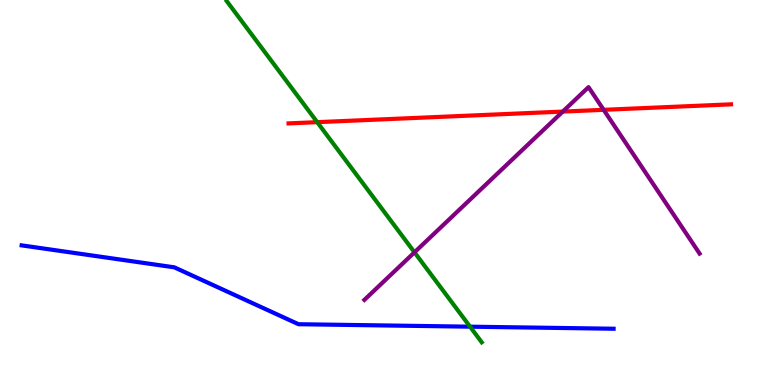[{'lines': ['blue', 'red'], 'intersections': []}, {'lines': ['green', 'red'], 'intersections': [{'x': 4.09, 'y': 6.83}]}, {'lines': ['purple', 'red'], 'intersections': [{'x': 7.26, 'y': 7.1}, {'x': 7.79, 'y': 7.15}]}, {'lines': ['blue', 'green'], 'intersections': [{'x': 6.07, 'y': 1.51}]}, {'lines': ['blue', 'purple'], 'intersections': []}, {'lines': ['green', 'purple'], 'intersections': [{'x': 5.35, 'y': 3.45}]}]